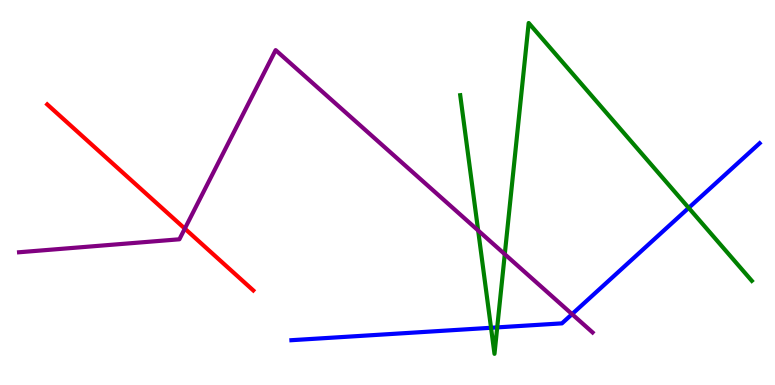[{'lines': ['blue', 'red'], 'intersections': []}, {'lines': ['green', 'red'], 'intersections': []}, {'lines': ['purple', 'red'], 'intersections': [{'x': 2.38, 'y': 4.06}]}, {'lines': ['blue', 'green'], 'intersections': [{'x': 6.34, 'y': 1.49}, {'x': 6.42, 'y': 1.5}, {'x': 8.89, 'y': 4.6}]}, {'lines': ['blue', 'purple'], 'intersections': [{'x': 7.38, 'y': 1.84}]}, {'lines': ['green', 'purple'], 'intersections': [{'x': 6.17, 'y': 4.01}, {'x': 6.51, 'y': 3.4}]}]